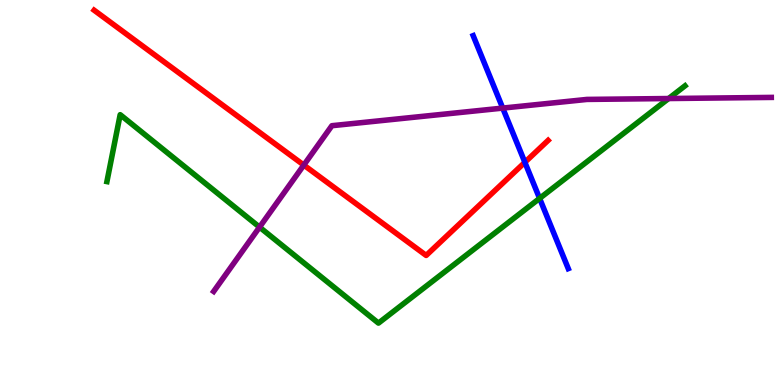[{'lines': ['blue', 'red'], 'intersections': [{'x': 6.77, 'y': 5.78}]}, {'lines': ['green', 'red'], 'intersections': []}, {'lines': ['purple', 'red'], 'intersections': [{'x': 3.92, 'y': 5.71}]}, {'lines': ['blue', 'green'], 'intersections': [{'x': 6.96, 'y': 4.85}]}, {'lines': ['blue', 'purple'], 'intersections': [{'x': 6.49, 'y': 7.19}]}, {'lines': ['green', 'purple'], 'intersections': [{'x': 3.35, 'y': 4.1}, {'x': 8.63, 'y': 7.44}]}]